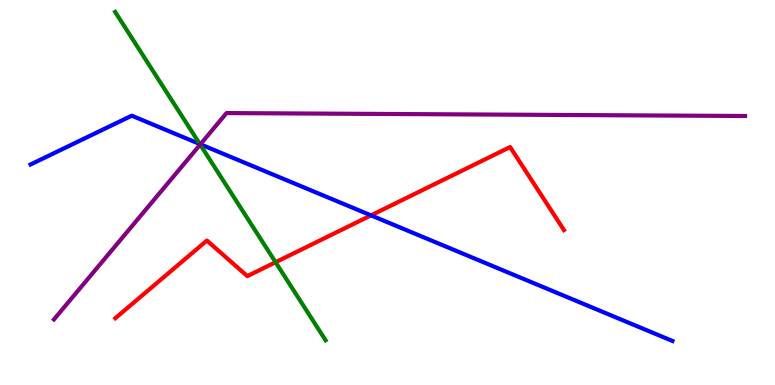[{'lines': ['blue', 'red'], 'intersections': [{'x': 4.79, 'y': 4.41}]}, {'lines': ['green', 'red'], 'intersections': [{'x': 3.56, 'y': 3.19}]}, {'lines': ['purple', 'red'], 'intersections': []}, {'lines': ['blue', 'green'], 'intersections': [{'x': 2.58, 'y': 6.26}]}, {'lines': ['blue', 'purple'], 'intersections': [{'x': 2.59, 'y': 6.25}]}, {'lines': ['green', 'purple'], 'intersections': [{'x': 2.58, 'y': 6.24}]}]